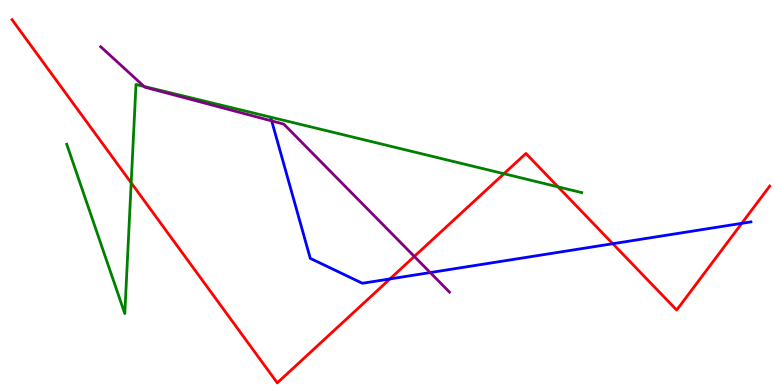[{'lines': ['blue', 'red'], 'intersections': [{'x': 5.03, 'y': 2.76}, {'x': 7.91, 'y': 3.67}, {'x': 9.57, 'y': 4.2}]}, {'lines': ['green', 'red'], 'intersections': [{'x': 1.69, 'y': 5.25}, {'x': 6.5, 'y': 5.49}, {'x': 7.2, 'y': 5.15}]}, {'lines': ['purple', 'red'], 'intersections': [{'x': 5.35, 'y': 3.34}]}, {'lines': ['blue', 'green'], 'intersections': []}, {'lines': ['blue', 'purple'], 'intersections': [{'x': 3.51, 'y': 6.86}, {'x': 5.55, 'y': 2.92}]}, {'lines': ['green', 'purple'], 'intersections': [{'x': 1.86, 'y': 7.75}]}]